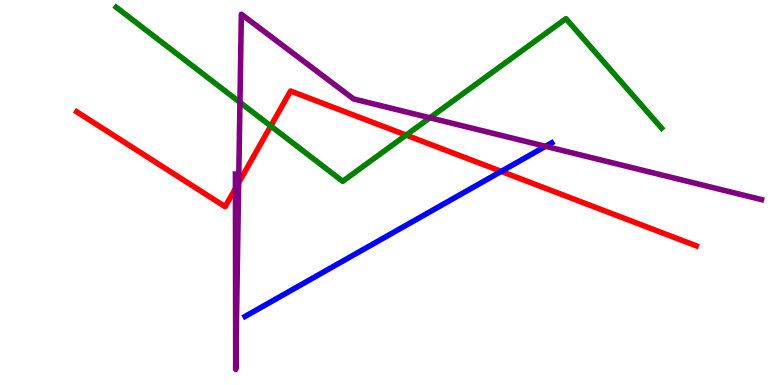[{'lines': ['blue', 'red'], 'intersections': [{'x': 6.47, 'y': 5.55}]}, {'lines': ['green', 'red'], 'intersections': [{'x': 3.49, 'y': 6.73}, {'x': 5.24, 'y': 6.49}]}, {'lines': ['purple', 'red'], 'intersections': [{'x': 3.04, 'y': 5.11}, {'x': 3.08, 'y': 5.25}]}, {'lines': ['blue', 'green'], 'intersections': []}, {'lines': ['blue', 'purple'], 'intersections': [{'x': 7.04, 'y': 6.2}]}, {'lines': ['green', 'purple'], 'intersections': [{'x': 3.1, 'y': 7.34}, {'x': 5.55, 'y': 6.94}]}]